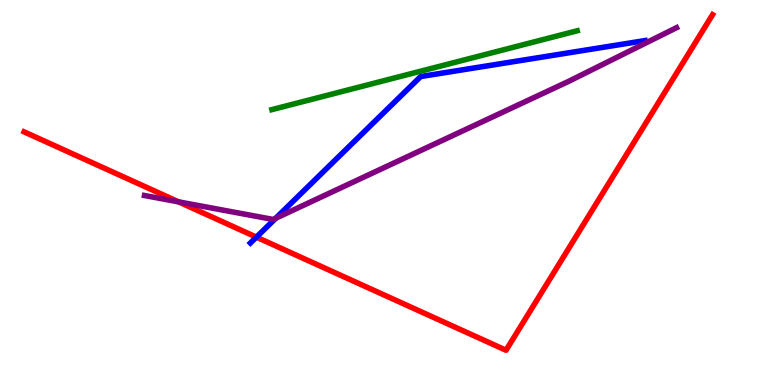[{'lines': ['blue', 'red'], 'intersections': [{'x': 3.31, 'y': 3.84}]}, {'lines': ['green', 'red'], 'intersections': []}, {'lines': ['purple', 'red'], 'intersections': [{'x': 2.3, 'y': 4.76}]}, {'lines': ['blue', 'green'], 'intersections': []}, {'lines': ['blue', 'purple'], 'intersections': [{'x': 3.56, 'y': 4.33}]}, {'lines': ['green', 'purple'], 'intersections': []}]